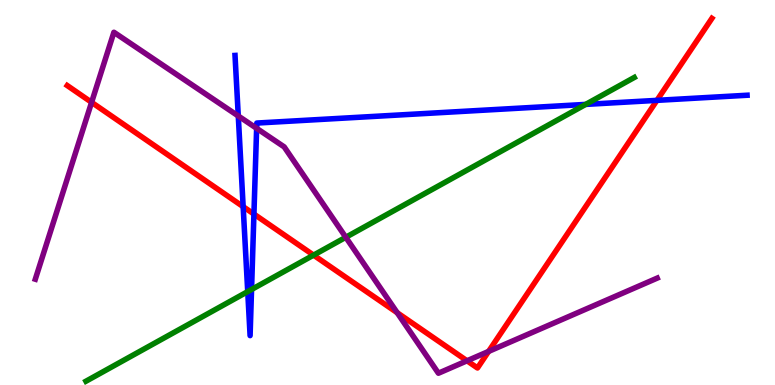[{'lines': ['blue', 'red'], 'intersections': [{'x': 3.14, 'y': 4.63}, {'x': 3.28, 'y': 4.44}, {'x': 8.48, 'y': 7.39}]}, {'lines': ['green', 'red'], 'intersections': [{'x': 4.05, 'y': 3.37}]}, {'lines': ['purple', 'red'], 'intersections': [{'x': 1.18, 'y': 7.34}, {'x': 5.12, 'y': 1.88}, {'x': 6.03, 'y': 0.629}, {'x': 6.3, 'y': 0.872}]}, {'lines': ['blue', 'green'], 'intersections': [{'x': 3.2, 'y': 2.43}, {'x': 3.25, 'y': 2.48}, {'x': 7.56, 'y': 7.29}]}, {'lines': ['blue', 'purple'], 'intersections': [{'x': 3.07, 'y': 6.99}, {'x': 3.31, 'y': 6.67}]}, {'lines': ['green', 'purple'], 'intersections': [{'x': 4.46, 'y': 3.84}]}]